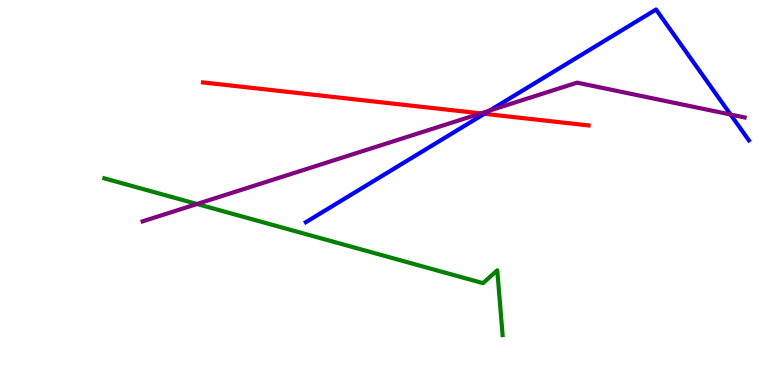[{'lines': ['blue', 'red'], 'intersections': [{'x': 6.25, 'y': 7.04}]}, {'lines': ['green', 'red'], 'intersections': []}, {'lines': ['purple', 'red'], 'intersections': [{'x': 6.2, 'y': 7.05}]}, {'lines': ['blue', 'green'], 'intersections': []}, {'lines': ['blue', 'purple'], 'intersections': [{'x': 6.32, 'y': 7.13}, {'x': 9.43, 'y': 7.03}]}, {'lines': ['green', 'purple'], 'intersections': [{'x': 2.54, 'y': 4.7}]}]